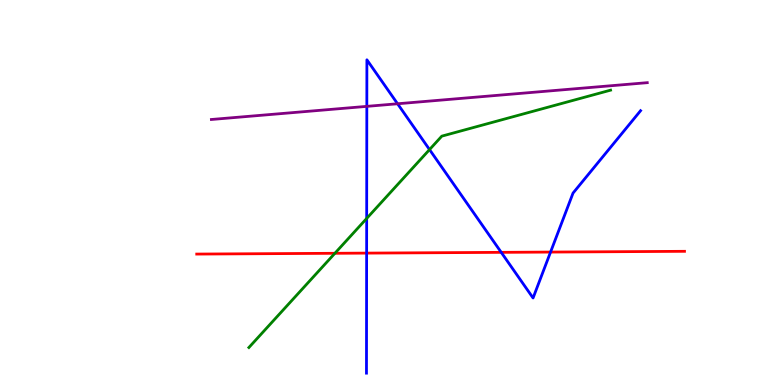[{'lines': ['blue', 'red'], 'intersections': [{'x': 4.73, 'y': 3.43}, {'x': 6.47, 'y': 3.45}, {'x': 7.1, 'y': 3.45}]}, {'lines': ['green', 'red'], 'intersections': [{'x': 4.32, 'y': 3.42}]}, {'lines': ['purple', 'red'], 'intersections': []}, {'lines': ['blue', 'green'], 'intersections': [{'x': 4.73, 'y': 4.33}, {'x': 5.54, 'y': 6.11}]}, {'lines': ['blue', 'purple'], 'intersections': [{'x': 4.73, 'y': 7.24}, {'x': 5.13, 'y': 7.3}]}, {'lines': ['green', 'purple'], 'intersections': []}]